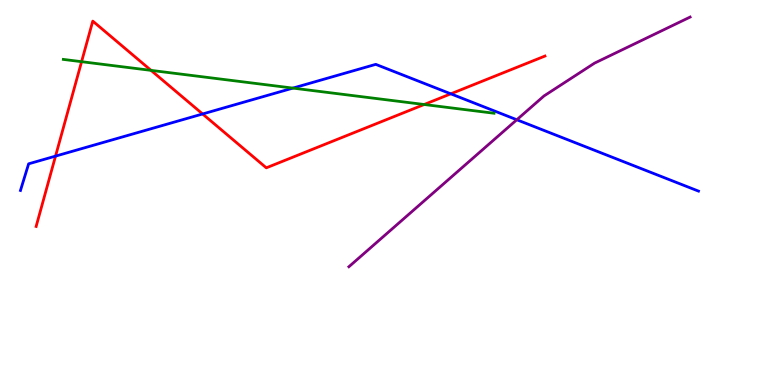[{'lines': ['blue', 'red'], 'intersections': [{'x': 0.717, 'y': 5.95}, {'x': 2.61, 'y': 7.04}, {'x': 5.82, 'y': 7.56}]}, {'lines': ['green', 'red'], 'intersections': [{'x': 1.05, 'y': 8.4}, {'x': 1.95, 'y': 8.17}, {'x': 5.47, 'y': 7.29}]}, {'lines': ['purple', 'red'], 'intersections': []}, {'lines': ['blue', 'green'], 'intersections': [{'x': 3.78, 'y': 7.71}]}, {'lines': ['blue', 'purple'], 'intersections': [{'x': 6.67, 'y': 6.89}]}, {'lines': ['green', 'purple'], 'intersections': []}]